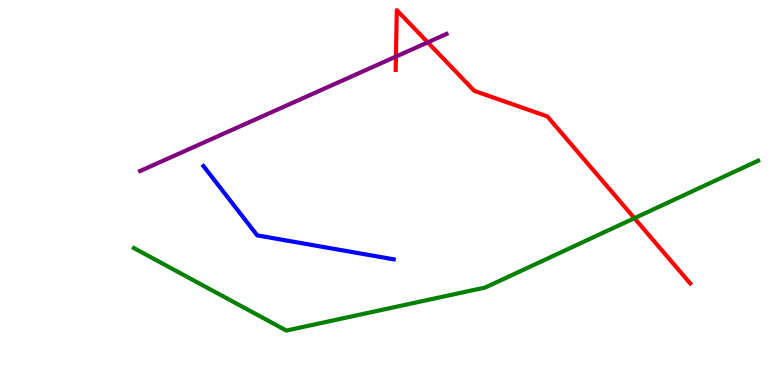[{'lines': ['blue', 'red'], 'intersections': []}, {'lines': ['green', 'red'], 'intersections': [{'x': 8.19, 'y': 4.33}]}, {'lines': ['purple', 'red'], 'intersections': [{'x': 5.11, 'y': 8.53}, {'x': 5.52, 'y': 8.9}]}, {'lines': ['blue', 'green'], 'intersections': []}, {'lines': ['blue', 'purple'], 'intersections': []}, {'lines': ['green', 'purple'], 'intersections': []}]